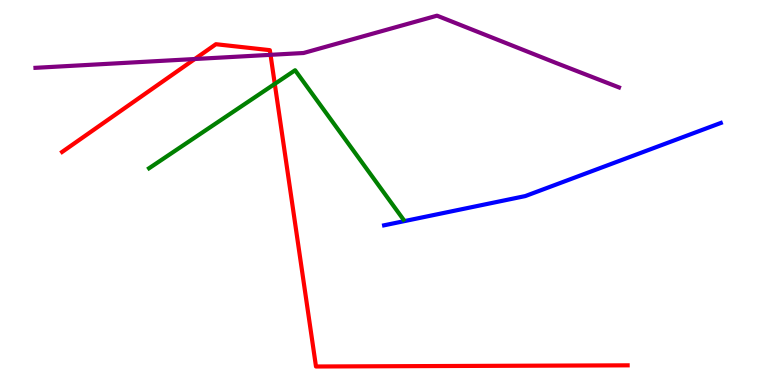[{'lines': ['blue', 'red'], 'intersections': []}, {'lines': ['green', 'red'], 'intersections': [{'x': 3.55, 'y': 7.82}]}, {'lines': ['purple', 'red'], 'intersections': [{'x': 2.51, 'y': 8.47}, {'x': 3.49, 'y': 8.58}]}, {'lines': ['blue', 'green'], 'intersections': []}, {'lines': ['blue', 'purple'], 'intersections': []}, {'lines': ['green', 'purple'], 'intersections': []}]